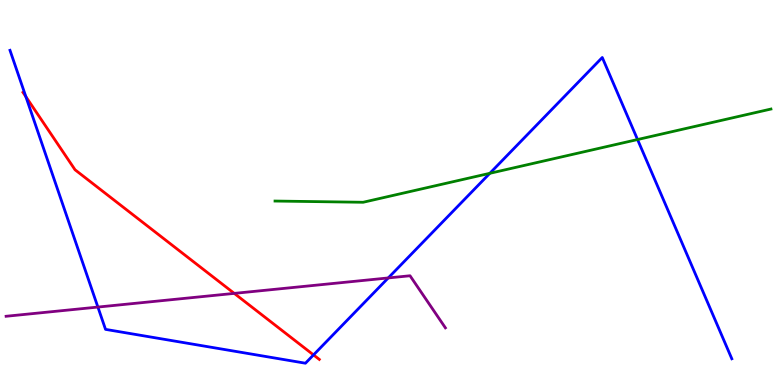[{'lines': ['blue', 'red'], 'intersections': [{'x': 0.334, 'y': 7.49}, {'x': 4.05, 'y': 0.781}]}, {'lines': ['green', 'red'], 'intersections': []}, {'lines': ['purple', 'red'], 'intersections': [{'x': 3.02, 'y': 2.38}]}, {'lines': ['blue', 'green'], 'intersections': [{'x': 6.32, 'y': 5.5}, {'x': 8.23, 'y': 6.38}]}, {'lines': ['blue', 'purple'], 'intersections': [{'x': 1.26, 'y': 2.02}, {'x': 5.01, 'y': 2.78}]}, {'lines': ['green', 'purple'], 'intersections': []}]